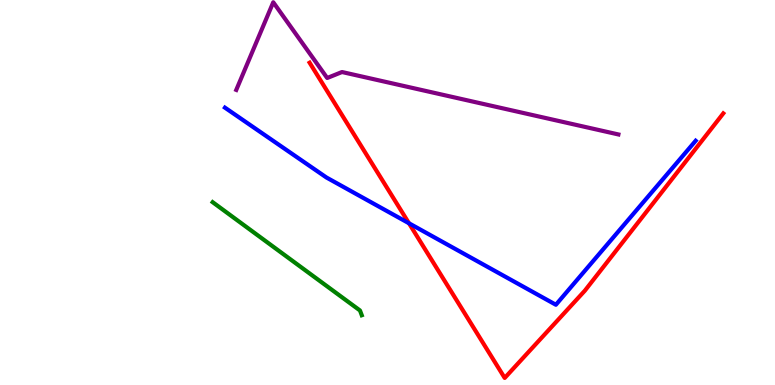[{'lines': ['blue', 'red'], 'intersections': [{'x': 5.28, 'y': 4.2}]}, {'lines': ['green', 'red'], 'intersections': []}, {'lines': ['purple', 'red'], 'intersections': []}, {'lines': ['blue', 'green'], 'intersections': []}, {'lines': ['blue', 'purple'], 'intersections': []}, {'lines': ['green', 'purple'], 'intersections': []}]